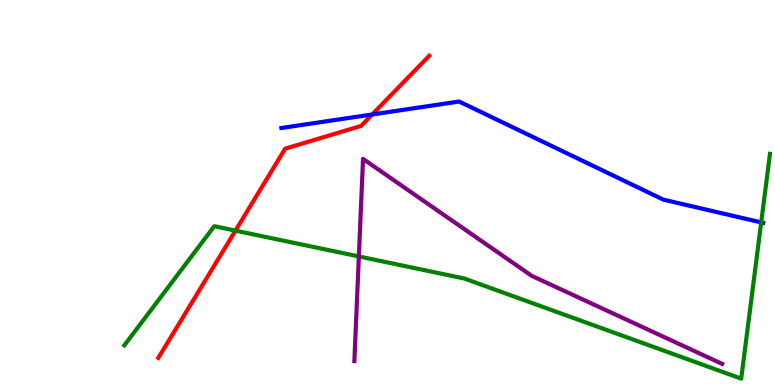[{'lines': ['blue', 'red'], 'intersections': [{'x': 4.8, 'y': 7.03}]}, {'lines': ['green', 'red'], 'intersections': [{'x': 3.04, 'y': 4.01}]}, {'lines': ['purple', 'red'], 'intersections': []}, {'lines': ['blue', 'green'], 'intersections': [{'x': 9.82, 'y': 4.22}]}, {'lines': ['blue', 'purple'], 'intersections': []}, {'lines': ['green', 'purple'], 'intersections': [{'x': 4.63, 'y': 3.34}]}]